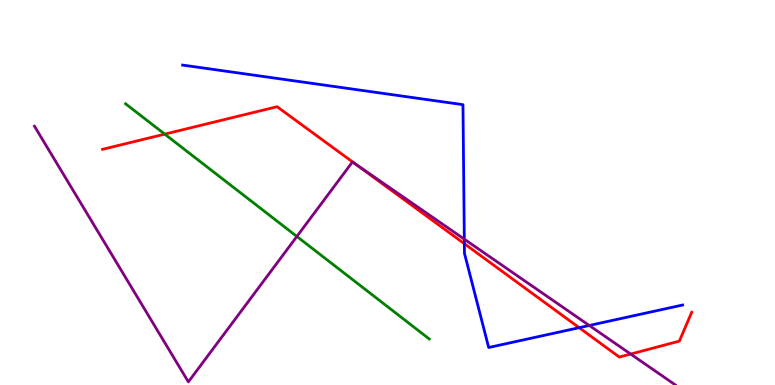[{'lines': ['blue', 'red'], 'intersections': [{'x': 5.99, 'y': 3.67}, {'x': 7.47, 'y': 1.49}]}, {'lines': ['green', 'red'], 'intersections': [{'x': 2.13, 'y': 6.52}]}, {'lines': ['purple', 'red'], 'intersections': [{'x': 4.57, 'y': 5.76}, {'x': 8.14, 'y': 0.804}]}, {'lines': ['blue', 'green'], 'intersections': []}, {'lines': ['blue', 'purple'], 'intersections': [{'x': 5.99, 'y': 3.79}, {'x': 7.6, 'y': 1.55}]}, {'lines': ['green', 'purple'], 'intersections': [{'x': 3.83, 'y': 3.86}]}]